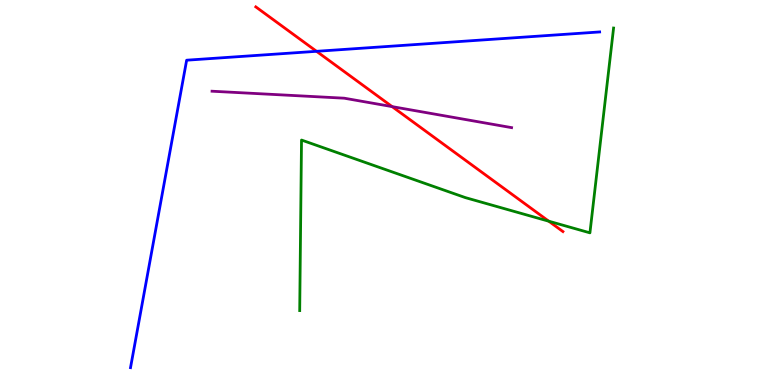[{'lines': ['blue', 'red'], 'intersections': [{'x': 4.08, 'y': 8.67}]}, {'lines': ['green', 'red'], 'intersections': [{'x': 7.08, 'y': 4.25}]}, {'lines': ['purple', 'red'], 'intersections': [{'x': 5.06, 'y': 7.23}]}, {'lines': ['blue', 'green'], 'intersections': []}, {'lines': ['blue', 'purple'], 'intersections': []}, {'lines': ['green', 'purple'], 'intersections': []}]